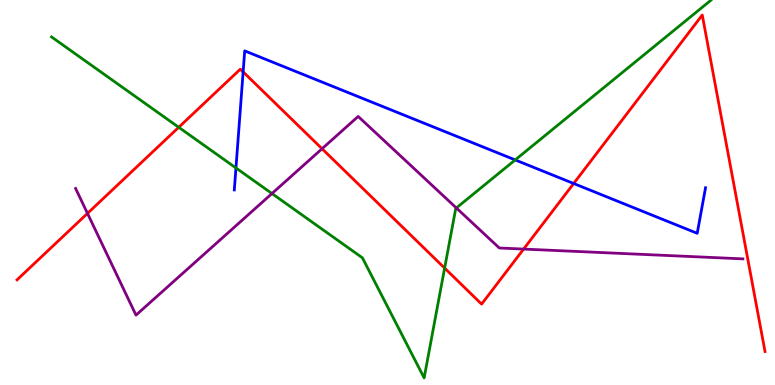[{'lines': ['blue', 'red'], 'intersections': [{'x': 3.14, 'y': 8.13}, {'x': 7.4, 'y': 5.23}]}, {'lines': ['green', 'red'], 'intersections': [{'x': 2.31, 'y': 6.69}, {'x': 5.74, 'y': 3.04}]}, {'lines': ['purple', 'red'], 'intersections': [{'x': 1.13, 'y': 4.46}, {'x': 4.16, 'y': 6.14}, {'x': 6.76, 'y': 3.53}]}, {'lines': ['blue', 'green'], 'intersections': [{'x': 3.04, 'y': 5.64}, {'x': 6.65, 'y': 5.85}]}, {'lines': ['blue', 'purple'], 'intersections': []}, {'lines': ['green', 'purple'], 'intersections': [{'x': 3.51, 'y': 4.97}, {'x': 5.89, 'y': 4.6}]}]